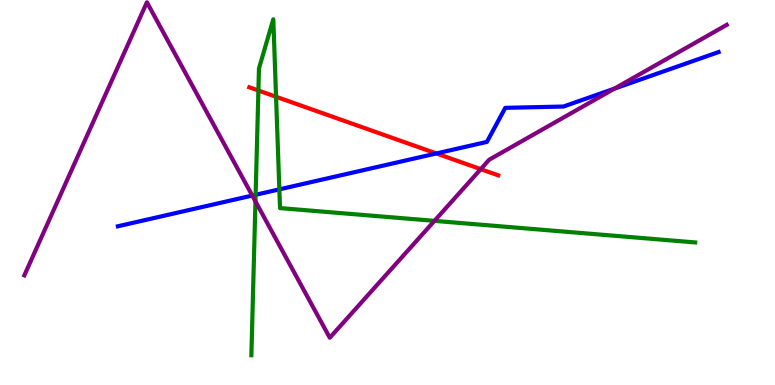[{'lines': ['blue', 'red'], 'intersections': [{'x': 5.63, 'y': 6.01}]}, {'lines': ['green', 'red'], 'intersections': [{'x': 3.33, 'y': 7.65}, {'x': 3.56, 'y': 7.49}]}, {'lines': ['purple', 'red'], 'intersections': [{'x': 6.2, 'y': 5.61}]}, {'lines': ['blue', 'green'], 'intersections': [{'x': 3.3, 'y': 4.94}, {'x': 3.6, 'y': 5.08}]}, {'lines': ['blue', 'purple'], 'intersections': [{'x': 3.26, 'y': 4.92}, {'x': 7.93, 'y': 7.7}]}, {'lines': ['green', 'purple'], 'intersections': [{'x': 3.3, 'y': 4.77}, {'x': 5.61, 'y': 4.26}]}]